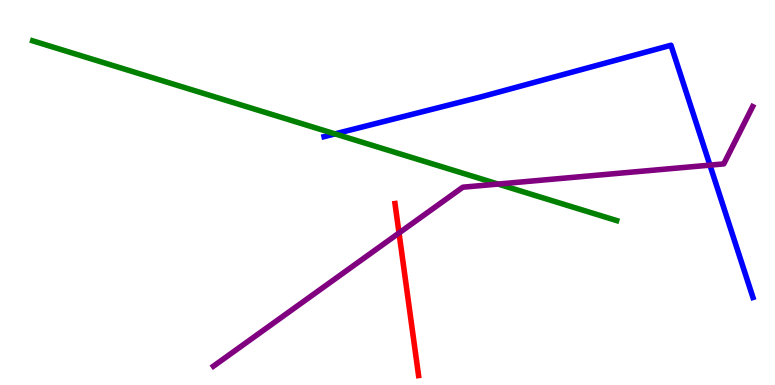[{'lines': ['blue', 'red'], 'intersections': []}, {'lines': ['green', 'red'], 'intersections': []}, {'lines': ['purple', 'red'], 'intersections': [{'x': 5.15, 'y': 3.95}]}, {'lines': ['blue', 'green'], 'intersections': [{'x': 4.32, 'y': 6.52}]}, {'lines': ['blue', 'purple'], 'intersections': [{'x': 9.16, 'y': 5.71}]}, {'lines': ['green', 'purple'], 'intersections': [{'x': 6.43, 'y': 5.22}]}]